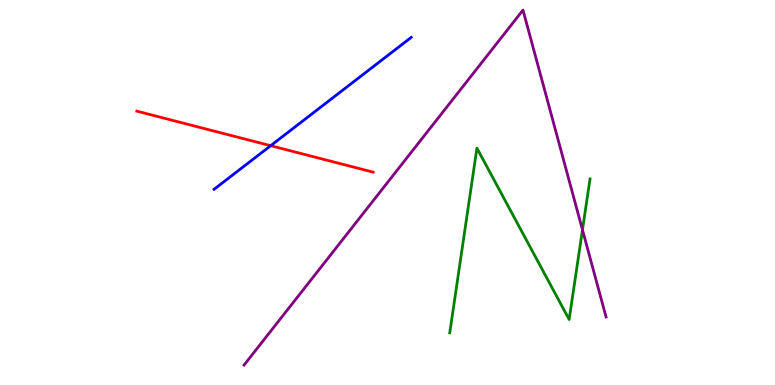[{'lines': ['blue', 'red'], 'intersections': [{'x': 3.49, 'y': 6.22}]}, {'lines': ['green', 'red'], 'intersections': []}, {'lines': ['purple', 'red'], 'intersections': []}, {'lines': ['blue', 'green'], 'intersections': []}, {'lines': ['blue', 'purple'], 'intersections': []}, {'lines': ['green', 'purple'], 'intersections': [{'x': 7.52, 'y': 4.03}]}]